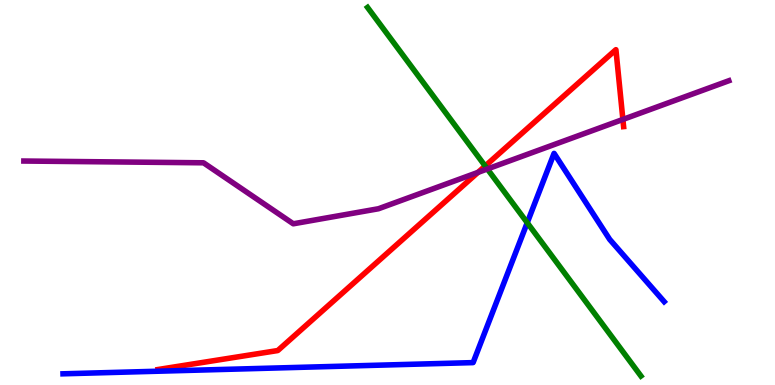[{'lines': ['blue', 'red'], 'intersections': []}, {'lines': ['green', 'red'], 'intersections': [{'x': 6.26, 'y': 5.69}]}, {'lines': ['purple', 'red'], 'intersections': [{'x': 6.17, 'y': 5.52}, {'x': 8.04, 'y': 6.9}]}, {'lines': ['blue', 'green'], 'intersections': [{'x': 6.8, 'y': 4.22}]}, {'lines': ['blue', 'purple'], 'intersections': []}, {'lines': ['green', 'purple'], 'intersections': [{'x': 6.29, 'y': 5.61}]}]